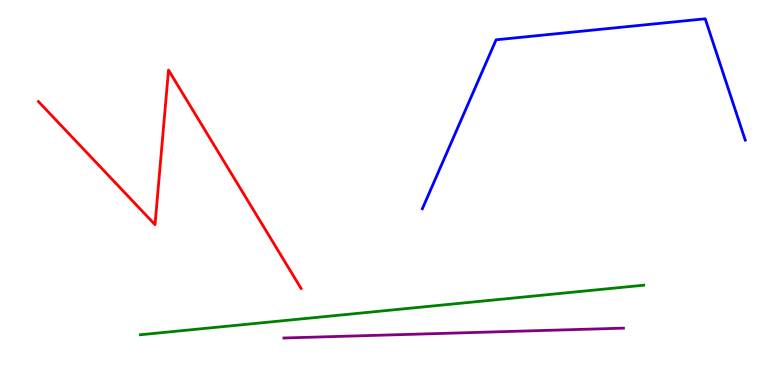[{'lines': ['blue', 'red'], 'intersections': []}, {'lines': ['green', 'red'], 'intersections': []}, {'lines': ['purple', 'red'], 'intersections': []}, {'lines': ['blue', 'green'], 'intersections': []}, {'lines': ['blue', 'purple'], 'intersections': []}, {'lines': ['green', 'purple'], 'intersections': []}]